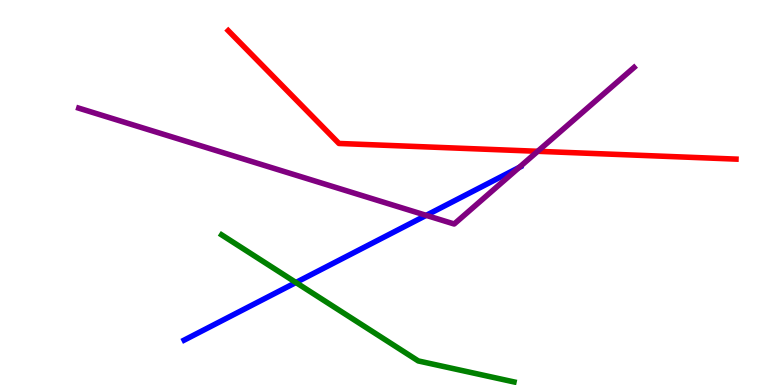[{'lines': ['blue', 'red'], 'intersections': []}, {'lines': ['green', 'red'], 'intersections': []}, {'lines': ['purple', 'red'], 'intersections': [{'x': 6.94, 'y': 6.07}]}, {'lines': ['blue', 'green'], 'intersections': [{'x': 3.82, 'y': 2.66}]}, {'lines': ['blue', 'purple'], 'intersections': [{'x': 5.5, 'y': 4.41}, {'x': 6.7, 'y': 5.65}]}, {'lines': ['green', 'purple'], 'intersections': []}]